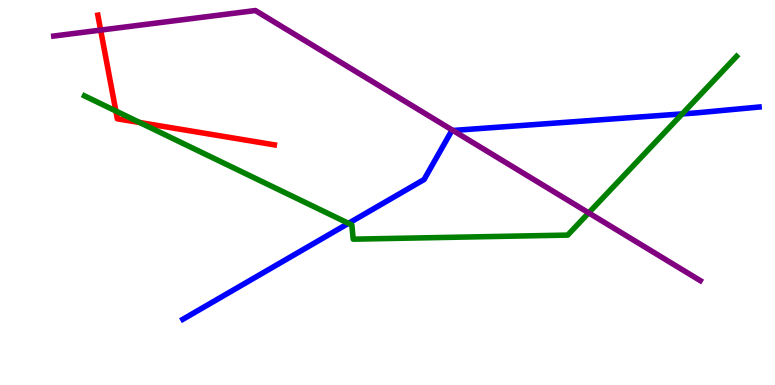[{'lines': ['blue', 'red'], 'intersections': []}, {'lines': ['green', 'red'], 'intersections': [{'x': 1.5, 'y': 7.12}, {'x': 1.8, 'y': 6.82}]}, {'lines': ['purple', 'red'], 'intersections': [{'x': 1.3, 'y': 9.22}]}, {'lines': ['blue', 'green'], 'intersections': [{'x': 4.5, 'y': 4.2}, {'x': 8.8, 'y': 7.04}]}, {'lines': ['blue', 'purple'], 'intersections': [{'x': 5.84, 'y': 6.61}]}, {'lines': ['green', 'purple'], 'intersections': [{'x': 7.6, 'y': 4.47}]}]